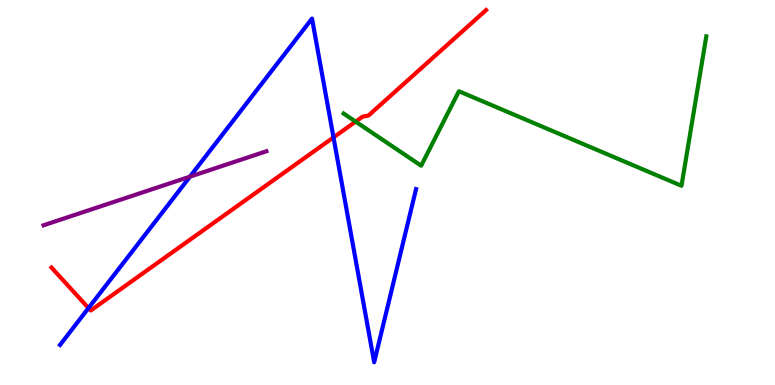[{'lines': ['blue', 'red'], 'intersections': [{'x': 1.14, 'y': 2.0}, {'x': 4.3, 'y': 6.43}]}, {'lines': ['green', 'red'], 'intersections': [{'x': 4.59, 'y': 6.84}]}, {'lines': ['purple', 'red'], 'intersections': []}, {'lines': ['blue', 'green'], 'intersections': []}, {'lines': ['blue', 'purple'], 'intersections': [{'x': 2.45, 'y': 5.41}]}, {'lines': ['green', 'purple'], 'intersections': []}]